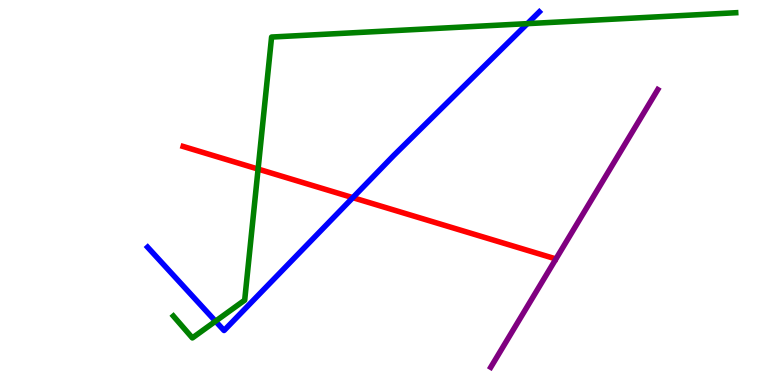[{'lines': ['blue', 'red'], 'intersections': [{'x': 4.55, 'y': 4.87}]}, {'lines': ['green', 'red'], 'intersections': [{'x': 3.33, 'y': 5.61}]}, {'lines': ['purple', 'red'], 'intersections': []}, {'lines': ['blue', 'green'], 'intersections': [{'x': 2.78, 'y': 1.66}, {'x': 6.81, 'y': 9.39}]}, {'lines': ['blue', 'purple'], 'intersections': []}, {'lines': ['green', 'purple'], 'intersections': []}]